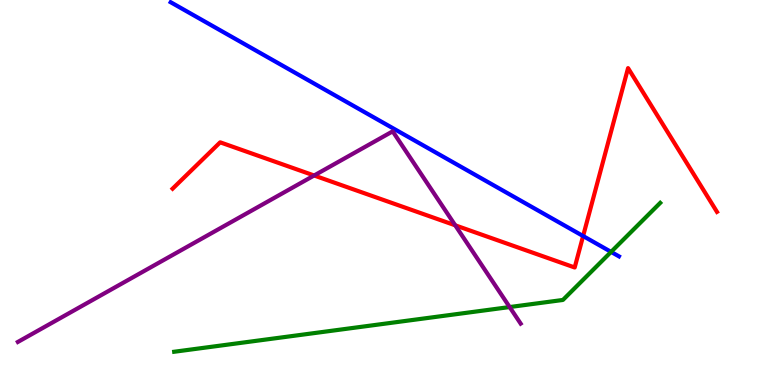[{'lines': ['blue', 'red'], 'intersections': [{'x': 7.52, 'y': 3.87}]}, {'lines': ['green', 'red'], 'intersections': []}, {'lines': ['purple', 'red'], 'intersections': [{'x': 4.05, 'y': 5.44}, {'x': 5.87, 'y': 4.15}]}, {'lines': ['blue', 'green'], 'intersections': [{'x': 7.89, 'y': 3.46}]}, {'lines': ['blue', 'purple'], 'intersections': []}, {'lines': ['green', 'purple'], 'intersections': [{'x': 6.58, 'y': 2.02}]}]